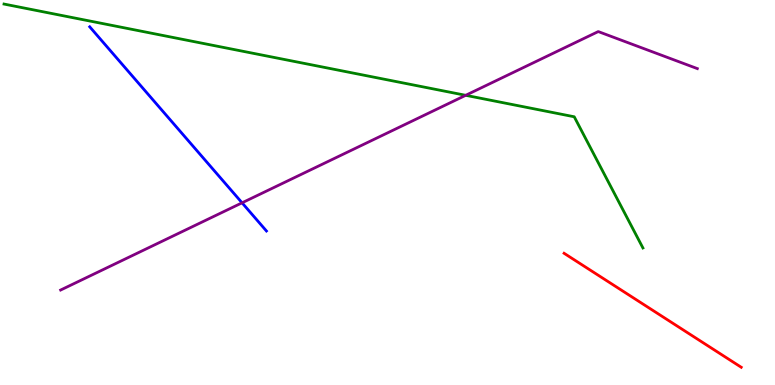[{'lines': ['blue', 'red'], 'intersections': []}, {'lines': ['green', 'red'], 'intersections': []}, {'lines': ['purple', 'red'], 'intersections': []}, {'lines': ['blue', 'green'], 'intersections': []}, {'lines': ['blue', 'purple'], 'intersections': [{'x': 3.12, 'y': 4.73}]}, {'lines': ['green', 'purple'], 'intersections': [{'x': 6.01, 'y': 7.52}]}]